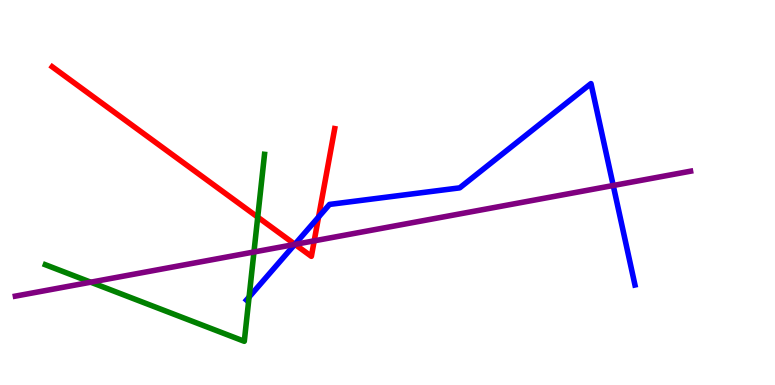[{'lines': ['blue', 'red'], 'intersections': [{'x': 3.81, 'y': 3.65}, {'x': 4.11, 'y': 4.36}]}, {'lines': ['green', 'red'], 'intersections': [{'x': 3.33, 'y': 4.36}]}, {'lines': ['purple', 'red'], 'intersections': [{'x': 3.81, 'y': 3.65}, {'x': 4.05, 'y': 3.74}]}, {'lines': ['blue', 'green'], 'intersections': [{'x': 3.21, 'y': 2.28}]}, {'lines': ['blue', 'purple'], 'intersections': [{'x': 3.8, 'y': 3.65}, {'x': 7.91, 'y': 5.18}]}, {'lines': ['green', 'purple'], 'intersections': [{'x': 1.17, 'y': 2.67}, {'x': 3.28, 'y': 3.45}]}]